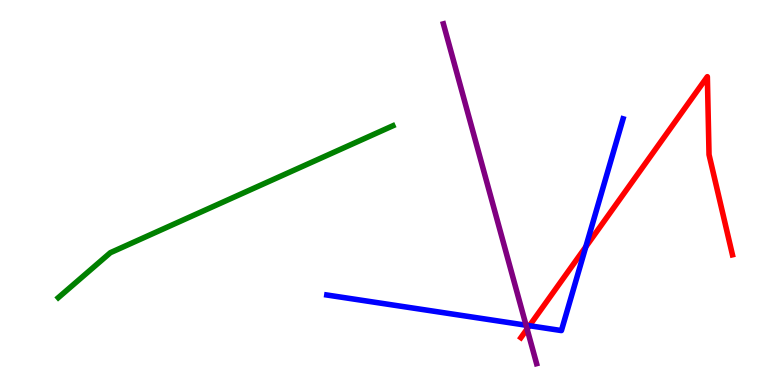[{'lines': ['blue', 'red'], 'intersections': [{'x': 6.83, 'y': 1.54}, {'x': 7.56, 'y': 3.59}]}, {'lines': ['green', 'red'], 'intersections': []}, {'lines': ['purple', 'red'], 'intersections': [{'x': 6.8, 'y': 1.45}]}, {'lines': ['blue', 'green'], 'intersections': []}, {'lines': ['blue', 'purple'], 'intersections': [{'x': 6.79, 'y': 1.55}]}, {'lines': ['green', 'purple'], 'intersections': []}]